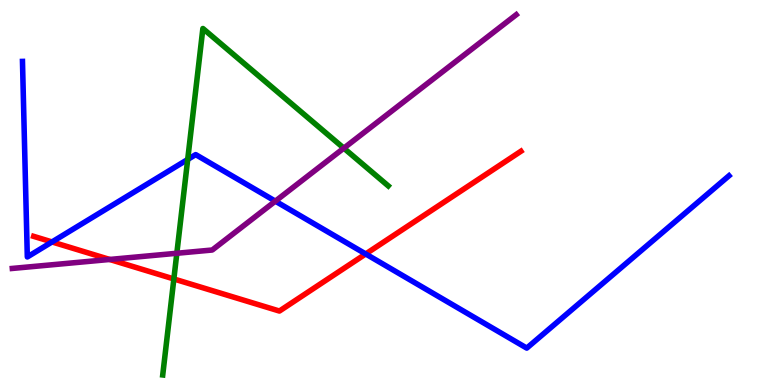[{'lines': ['blue', 'red'], 'intersections': [{'x': 0.671, 'y': 3.72}, {'x': 4.72, 'y': 3.4}]}, {'lines': ['green', 'red'], 'intersections': [{'x': 2.24, 'y': 2.75}]}, {'lines': ['purple', 'red'], 'intersections': [{'x': 1.42, 'y': 3.26}]}, {'lines': ['blue', 'green'], 'intersections': [{'x': 2.42, 'y': 5.86}]}, {'lines': ['blue', 'purple'], 'intersections': [{'x': 3.55, 'y': 4.78}]}, {'lines': ['green', 'purple'], 'intersections': [{'x': 2.28, 'y': 3.42}, {'x': 4.44, 'y': 6.15}]}]